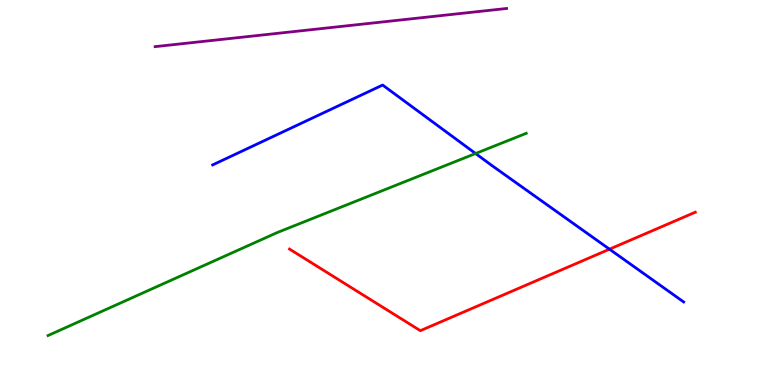[{'lines': ['blue', 'red'], 'intersections': [{'x': 7.86, 'y': 3.53}]}, {'lines': ['green', 'red'], 'intersections': []}, {'lines': ['purple', 'red'], 'intersections': []}, {'lines': ['blue', 'green'], 'intersections': [{'x': 6.14, 'y': 6.01}]}, {'lines': ['blue', 'purple'], 'intersections': []}, {'lines': ['green', 'purple'], 'intersections': []}]